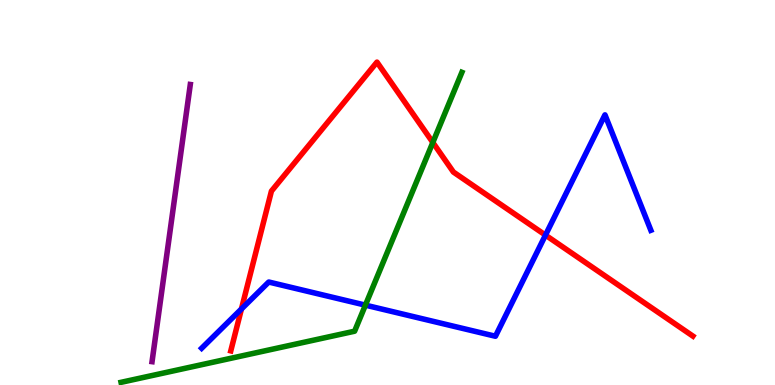[{'lines': ['blue', 'red'], 'intersections': [{'x': 3.12, 'y': 1.97}, {'x': 7.04, 'y': 3.89}]}, {'lines': ['green', 'red'], 'intersections': [{'x': 5.58, 'y': 6.3}]}, {'lines': ['purple', 'red'], 'intersections': []}, {'lines': ['blue', 'green'], 'intersections': [{'x': 4.71, 'y': 2.07}]}, {'lines': ['blue', 'purple'], 'intersections': []}, {'lines': ['green', 'purple'], 'intersections': []}]